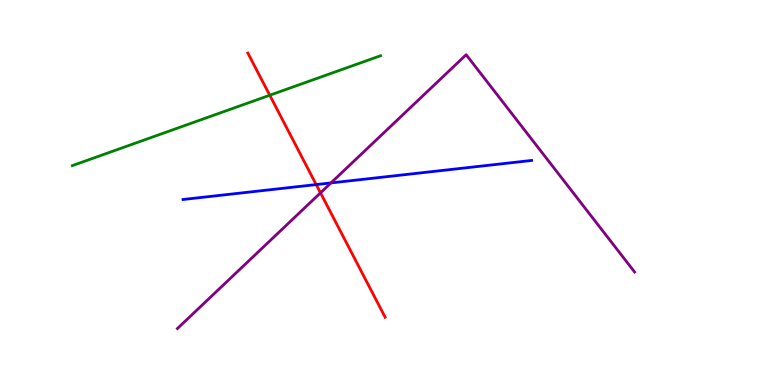[{'lines': ['blue', 'red'], 'intersections': [{'x': 4.08, 'y': 5.21}]}, {'lines': ['green', 'red'], 'intersections': [{'x': 3.48, 'y': 7.53}]}, {'lines': ['purple', 'red'], 'intersections': [{'x': 4.14, 'y': 4.99}]}, {'lines': ['blue', 'green'], 'intersections': []}, {'lines': ['blue', 'purple'], 'intersections': [{'x': 4.27, 'y': 5.25}]}, {'lines': ['green', 'purple'], 'intersections': []}]